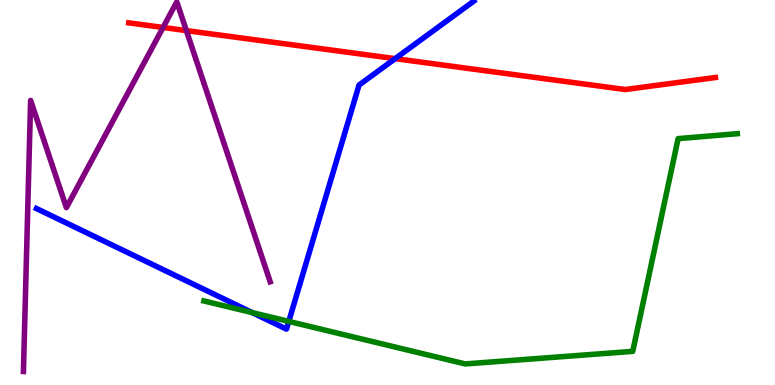[{'lines': ['blue', 'red'], 'intersections': [{'x': 5.1, 'y': 8.48}]}, {'lines': ['green', 'red'], 'intersections': []}, {'lines': ['purple', 'red'], 'intersections': [{'x': 2.1, 'y': 9.29}, {'x': 2.4, 'y': 9.21}]}, {'lines': ['blue', 'green'], 'intersections': [{'x': 3.25, 'y': 1.88}, {'x': 3.73, 'y': 1.65}]}, {'lines': ['blue', 'purple'], 'intersections': []}, {'lines': ['green', 'purple'], 'intersections': []}]